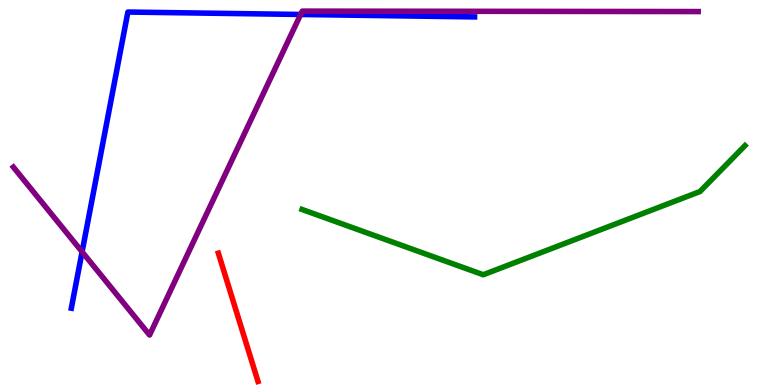[{'lines': ['blue', 'red'], 'intersections': []}, {'lines': ['green', 'red'], 'intersections': []}, {'lines': ['purple', 'red'], 'intersections': []}, {'lines': ['blue', 'green'], 'intersections': []}, {'lines': ['blue', 'purple'], 'intersections': [{'x': 1.06, 'y': 3.46}, {'x': 3.88, 'y': 9.62}]}, {'lines': ['green', 'purple'], 'intersections': []}]